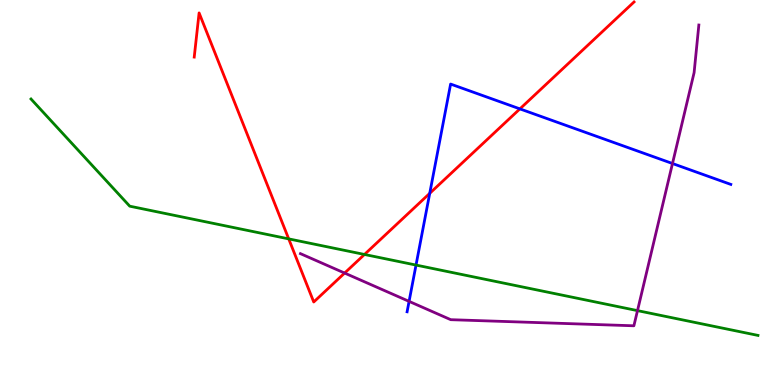[{'lines': ['blue', 'red'], 'intersections': [{'x': 5.54, 'y': 4.98}, {'x': 6.71, 'y': 7.17}]}, {'lines': ['green', 'red'], 'intersections': [{'x': 3.73, 'y': 3.8}, {'x': 4.7, 'y': 3.39}]}, {'lines': ['purple', 'red'], 'intersections': [{'x': 4.45, 'y': 2.91}]}, {'lines': ['blue', 'green'], 'intersections': [{'x': 5.37, 'y': 3.12}]}, {'lines': ['blue', 'purple'], 'intersections': [{'x': 5.28, 'y': 2.17}, {'x': 8.68, 'y': 5.75}]}, {'lines': ['green', 'purple'], 'intersections': [{'x': 8.23, 'y': 1.93}]}]